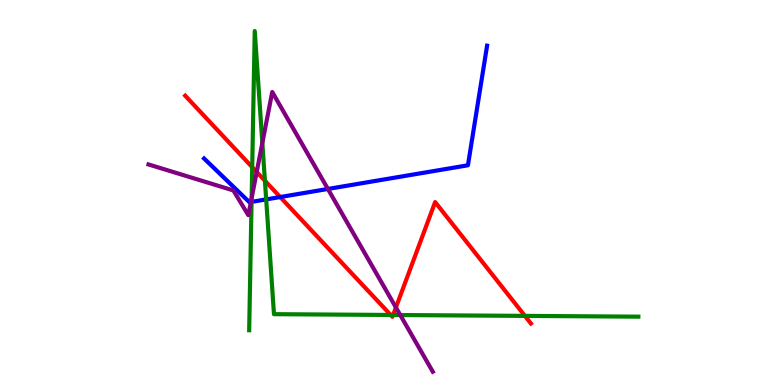[{'lines': ['blue', 'red'], 'intersections': [{'x': 3.62, 'y': 4.88}]}, {'lines': ['green', 'red'], 'intersections': [{'x': 3.25, 'y': 5.66}, {'x': 3.42, 'y': 5.31}, {'x': 5.04, 'y': 1.82}, {'x': 5.07, 'y': 1.82}, {'x': 6.77, 'y': 1.8}]}, {'lines': ['purple', 'red'], 'intersections': [{'x': 3.31, 'y': 5.53}, {'x': 5.11, 'y': 2.01}]}, {'lines': ['blue', 'green'], 'intersections': [{'x': 3.25, 'y': 4.76}, {'x': 3.43, 'y': 4.82}]}, {'lines': ['blue', 'purple'], 'intersections': [{'x': 3.24, 'y': 4.75}, {'x': 4.23, 'y': 5.09}]}, {'lines': ['green', 'purple'], 'intersections': [{'x': 3.25, 'y': 4.85}, {'x': 3.39, 'y': 6.29}, {'x': 5.16, 'y': 1.82}]}]